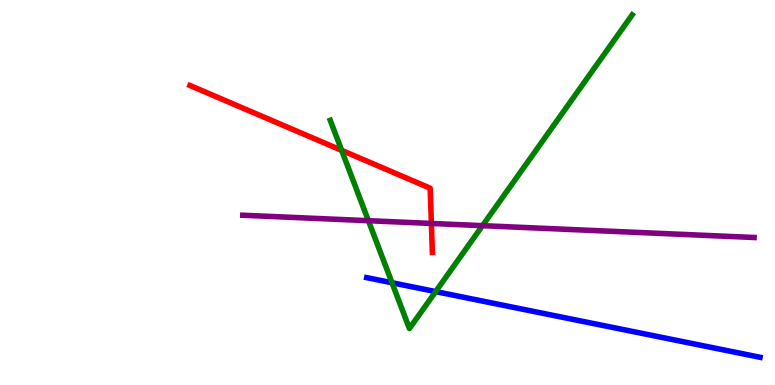[{'lines': ['blue', 'red'], 'intersections': []}, {'lines': ['green', 'red'], 'intersections': [{'x': 4.41, 'y': 6.09}]}, {'lines': ['purple', 'red'], 'intersections': [{'x': 5.57, 'y': 4.2}]}, {'lines': ['blue', 'green'], 'intersections': [{'x': 5.06, 'y': 2.66}, {'x': 5.62, 'y': 2.43}]}, {'lines': ['blue', 'purple'], 'intersections': []}, {'lines': ['green', 'purple'], 'intersections': [{'x': 4.75, 'y': 4.27}, {'x': 6.23, 'y': 4.14}]}]